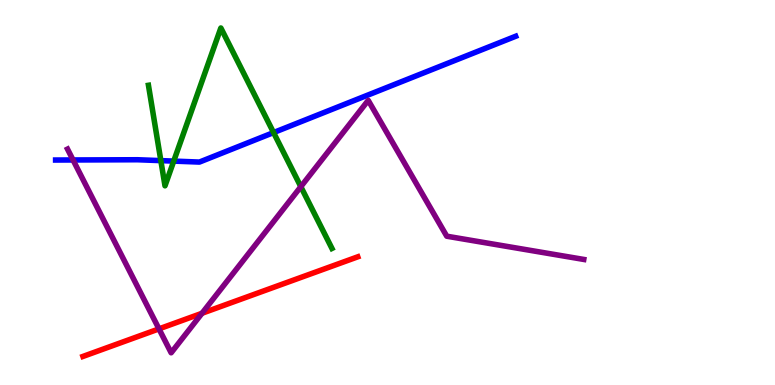[{'lines': ['blue', 'red'], 'intersections': []}, {'lines': ['green', 'red'], 'intersections': []}, {'lines': ['purple', 'red'], 'intersections': [{'x': 2.05, 'y': 1.46}, {'x': 2.61, 'y': 1.86}]}, {'lines': ['blue', 'green'], 'intersections': [{'x': 2.08, 'y': 5.83}, {'x': 2.24, 'y': 5.82}, {'x': 3.53, 'y': 6.56}]}, {'lines': ['blue', 'purple'], 'intersections': [{'x': 0.943, 'y': 5.84}]}, {'lines': ['green', 'purple'], 'intersections': [{'x': 3.88, 'y': 5.15}]}]